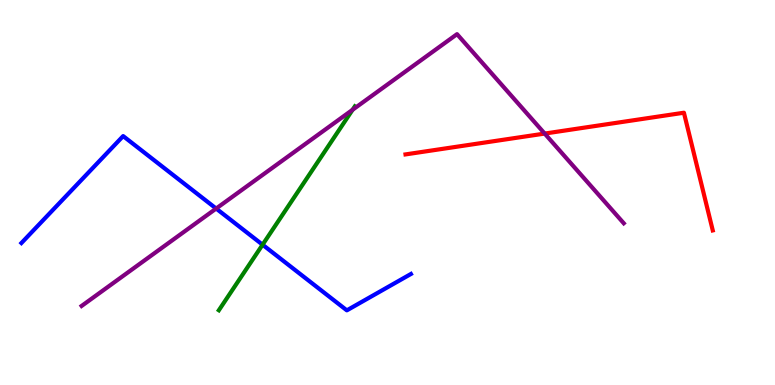[{'lines': ['blue', 'red'], 'intersections': []}, {'lines': ['green', 'red'], 'intersections': []}, {'lines': ['purple', 'red'], 'intersections': [{'x': 7.03, 'y': 6.53}]}, {'lines': ['blue', 'green'], 'intersections': [{'x': 3.39, 'y': 3.64}]}, {'lines': ['blue', 'purple'], 'intersections': [{'x': 2.79, 'y': 4.58}]}, {'lines': ['green', 'purple'], 'intersections': [{'x': 4.55, 'y': 7.15}]}]